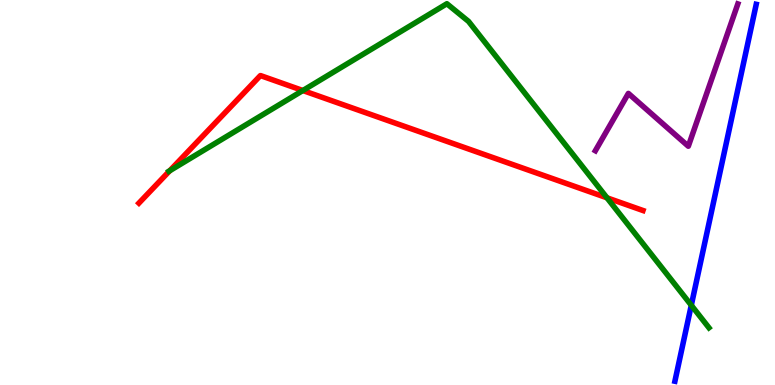[{'lines': ['blue', 'red'], 'intersections': []}, {'lines': ['green', 'red'], 'intersections': [{'x': 2.19, 'y': 5.57}, {'x': 3.91, 'y': 7.65}, {'x': 7.83, 'y': 4.86}]}, {'lines': ['purple', 'red'], 'intersections': []}, {'lines': ['blue', 'green'], 'intersections': [{'x': 8.92, 'y': 2.07}]}, {'lines': ['blue', 'purple'], 'intersections': []}, {'lines': ['green', 'purple'], 'intersections': []}]